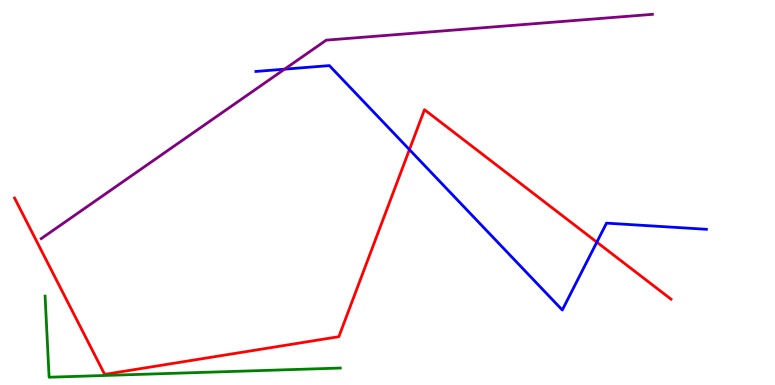[{'lines': ['blue', 'red'], 'intersections': [{'x': 5.28, 'y': 6.11}, {'x': 7.7, 'y': 3.71}]}, {'lines': ['green', 'red'], 'intersections': []}, {'lines': ['purple', 'red'], 'intersections': []}, {'lines': ['blue', 'green'], 'intersections': []}, {'lines': ['blue', 'purple'], 'intersections': [{'x': 3.67, 'y': 8.2}]}, {'lines': ['green', 'purple'], 'intersections': []}]